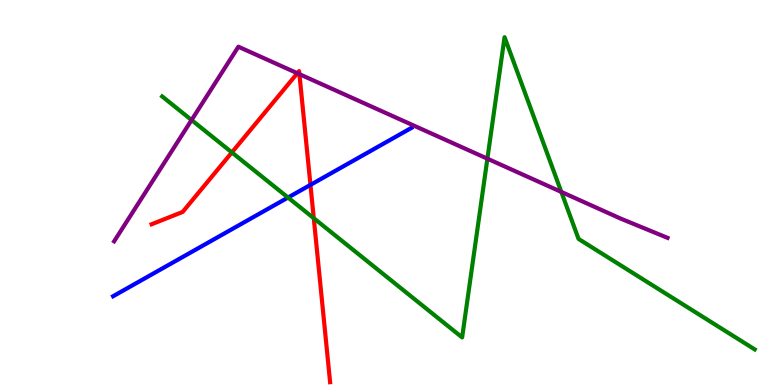[{'lines': ['blue', 'red'], 'intersections': [{'x': 4.01, 'y': 5.2}]}, {'lines': ['green', 'red'], 'intersections': [{'x': 2.99, 'y': 6.04}, {'x': 4.05, 'y': 4.33}]}, {'lines': ['purple', 'red'], 'intersections': [{'x': 3.84, 'y': 8.1}, {'x': 3.86, 'y': 8.07}]}, {'lines': ['blue', 'green'], 'intersections': [{'x': 3.72, 'y': 4.87}]}, {'lines': ['blue', 'purple'], 'intersections': []}, {'lines': ['green', 'purple'], 'intersections': [{'x': 2.47, 'y': 6.88}, {'x': 6.29, 'y': 5.88}, {'x': 7.24, 'y': 5.02}]}]